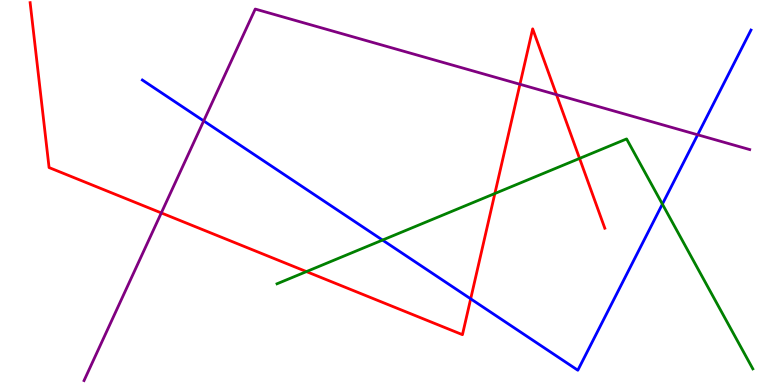[{'lines': ['blue', 'red'], 'intersections': [{'x': 6.07, 'y': 2.24}]}, {'lines': ['green', 'red'], 'intersections': [{'x': 3.95, 'y': 2.95}, {'x': 6.39, 'y': 4.97}, {'x': 7.48, 'y': 5.89}]}, {'lines': ['purple', 'red'], 'intersections': [{'x': 2.08, 'y': 4.47}, {'x': 6.71, 'y': 7.81}, {'x': 7.18, 'y': 7.54}]}, {'lines': ['blue', 'green'], 'intersections': [{'x': 4.94, 'y': 3.76}, {'x': 8.55, 'y': 4.7}]}, {'lines': ['blue', 'purple'], 'intersections': [{'x': 2.63, 'y': 6.86}, {'x': 9.0, 'y': 6.5}]}, {'lines': ['green', 'purple'], 'intersections': []}]